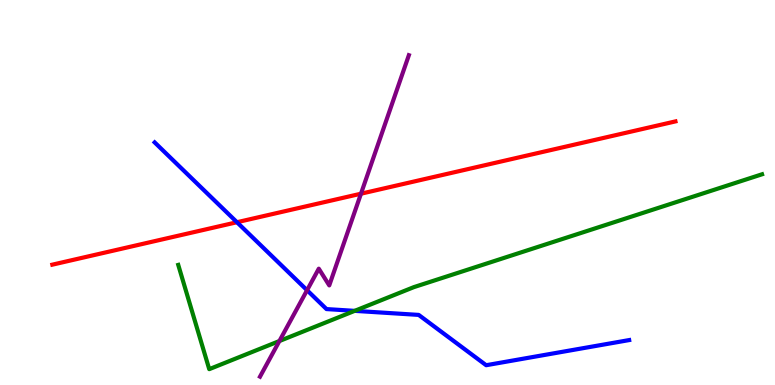[{'lines': ['blue', 'red'], 'intersections': [{'x': 3.06, 'y': 4.23}]}, {'lines': ['green', 'red'], 'intersections': []}, {'lines': ['purple', 'red'], 'intersections': [{'x': 4.66, 'y': 4.97}]}, {'lines': ['blue', 'green'], 'intersections': [{'x': 4.58, 'y': 1.93}]}, {'lines': ['blue', 'purple'], 'intersections': [{'x': 3.96, 'y': 2.46}]}, {'lines': ['green', 'purple'], 'intersections': [{'x': 3.61, 'y': 1.14}]}]